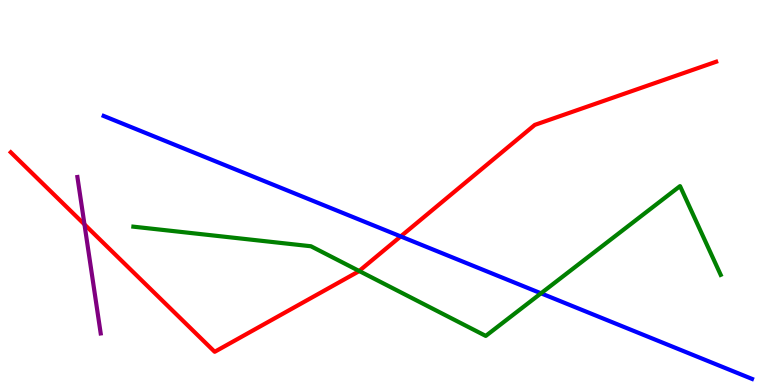[{'lines': ['blue', 'red'], 'intersections': [{'x': 5.17, 'y': 3.86}]}, {'lines': ['green', 'red'], 'intersections': [{'x': 4.63, 'y': 2.96}]}, {'lines': ['purple', 'red'], 'intersections': [{'x': 1.09, 'y': 4.17}]}, {'lines': ['blue', 'green'], 'intersections': [{'x': 6.98, 'y': 2.38}]}, {'lines': ['blue', 'purple'], 'intersections': []}, {'lines': ['green', 'purple'], 'intersections': []}]